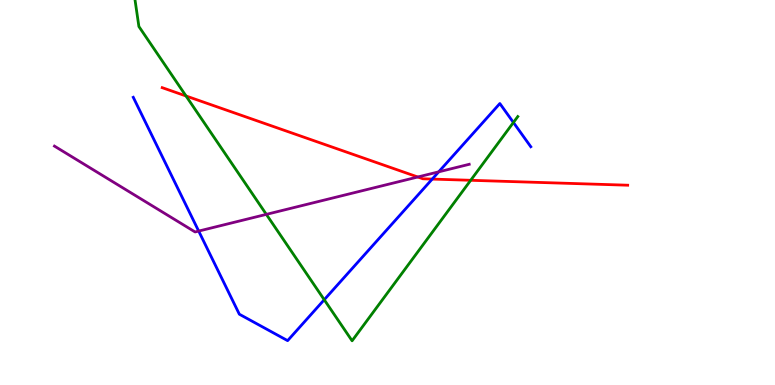[{'lines': ['blue', 'red'], 'intersections': [{'x': 5.58, 'y': 5.35}]}, {'lines': ['green', 'red'], 'intersections': [{'x': 2.4, 'y': 7.51}, {'x': 6.07, 'y': 5.32}]}, {'lines': ['purple', 'red'], 'intersections': [{'x': 5.39, 'y': 5.4}]}, {'lines': ['blue', 'green'], 'intersections': [{'x': 4.18, 'y': 2.21}, {'x': 6.62, 'y': 6.82}]}, {'lines': ['blue', 'purple'], 'intersections': [{'x': 2.56, 'y': 4.0}, {'x': 5.66, 'y': 5.54}]}, {'lines': ['green', 'purple'], 'intersections': [{'x': 3.44, 'y': 4.43}]}]